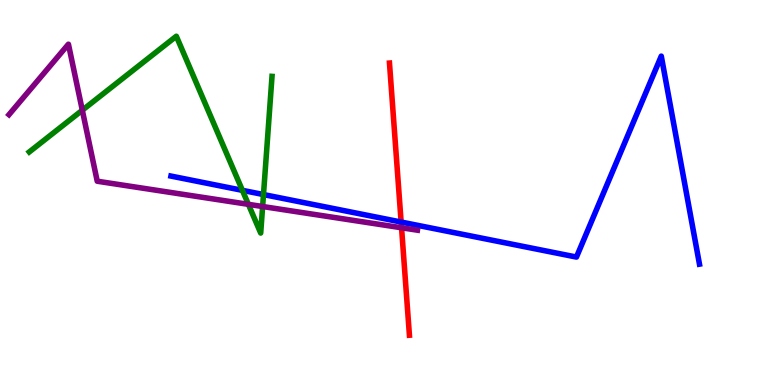[{'lines': ['blue', 'red'], 'intersections': [{'x': 5.18, 'y': 4.23}]}, {'lines': ['green', 'red'], 'intersections': []}, {'lines': ['purple', 'red'], 'intersections': [{'x': 5.18, 'y': 4.08}]}, {'lines': ['blue', 'green'], 'intersections': [{'x': 3.13, 'y': 5.06}, {'x': 3.4, 'y': 4.95}]}, {'lines': ['blue', 'purple'], 'intersections': []}, {'lines': ['green', 'purple'], 'intersections': [{'x': 1.06, 'y': 7.14}, {'x': 3.21, 'y': 4.69}, {'x': 3.39, 'y': 4.64}]}]